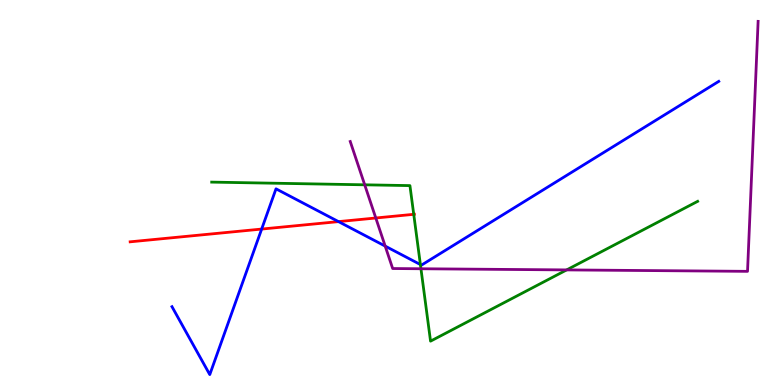[{'lines': ['blue', 'red'], 'intersections': [{'x': 3.38, 'y': 4.05}, {'x': 4.37, 'y': 4.24}]}, {'lines': ['green', 'red'], 'intersections': [{'x': 5.34, 'y': 4.43}]}, {'lines': ['purple', 'red'], 'intersections': [{'x': 4.85, 'y': 4.34}]}, {'lines': ['blue', 'green'], 'intersections': [{'x': 5.42, 'y': 3.13}]}, {'lines': ['blue', 'purple'], 'intersections': [{'x': 4.97, 'y': 3.61}]}, {'lines': ['green', 'purple'], 'intersections': [{'x': 4.71, 'y': 5.2}, {'x': 5.43, 'y': 3.02}, {'x': 7.31, 'y': 2.99}]}]